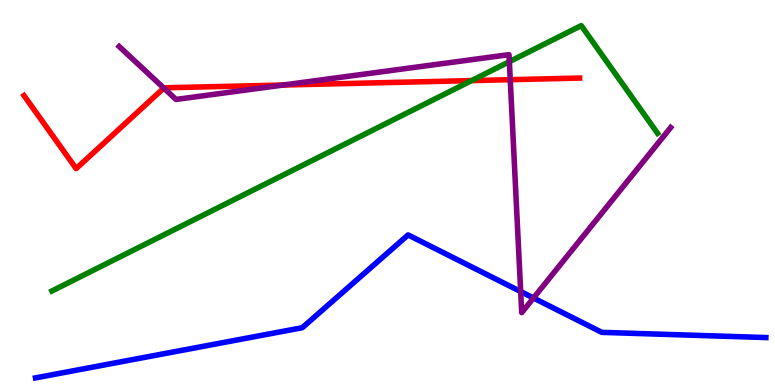[{'lines': ['blue', 'red'], 'intersections': []}, {'lines': ['green', 'red'], 'intersections': [{'x': 6.08, 'y': 7.91}]}, {'lines': ['purple', 'red'], 'intersections': [{'x': 2.11, 'y': 7.71}, {'x': 3.65, 'y': 7.79}, {'x': 6.58, 'y': 7.93}]}, {'lines': ['blue', 'green'], 'intersections': []}, {'lines': ['blue', 'purple'], 'intersections': [{'x': 6.72, 'y': 2.43}, {'x': 6.88, 'y': 2.26}]}, {'lines': ['green', 'purple'], 'intersections': [{'x': 6.57, 'y': 8.4}]}]